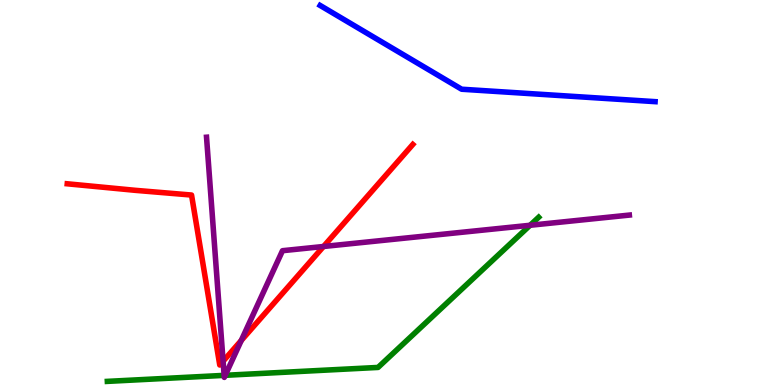[{'lines': ['blue', 'red'], 'intersections': []}, {'lines': ['green', 'red'], 'intersections': []}, {'lines': ['purple', 'red'], 'intersections': [{'x': 2.88, 'y': 0.617}, {'x': 3.11, 'y': 1.16}, {'x': 4.17, 'y': 3.6}]}, {'lines': ['blue', 'green'], 'intersections': []}, {'lines': ['blue', 'purple'], 'intersections': []}, {'lines': ['green', 'purple'], 'intersections': [{'x': 2.89, 'y': 0.25}, {'x': 2.91, 'y': 0.252}, {'x': 6.84, 'y': 4.15}]}]